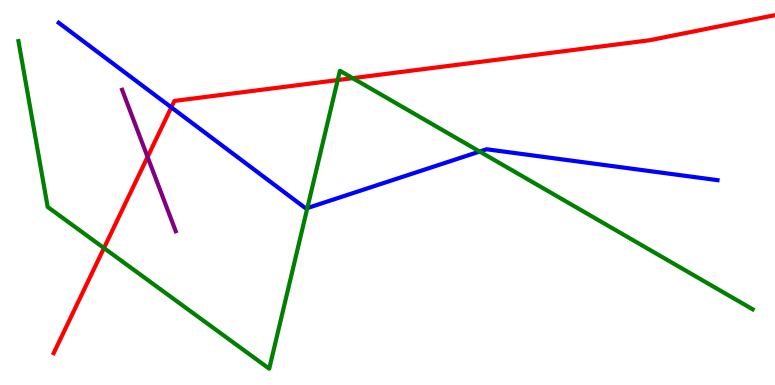[{'lines': ['blue', 'red'], 'intersections': [{'x': 2.21, 'y': 7.21}]}, {'lines': ['green', 'red'], 'intersections': [{'x': 1.34, 'y': 3.56}, {'x': 4.36, 'y': 7.92}, {'x': 4.55, 'y': 7.97}]}, {'lines': ['purple', 'red'], 'intersections': [{'x': 1.9, 'y': 5.92}]}, {'lines': ['blue', 'green'], 'intersections': [{'x': 3.97, 'y': 4.6}, {'x': 6.19, 'y': 6.06}]}, {'lines': ['blue', 'purple'], 'intersections': []}, {'lines': ['green', 'purple'], 'intersections': []}]